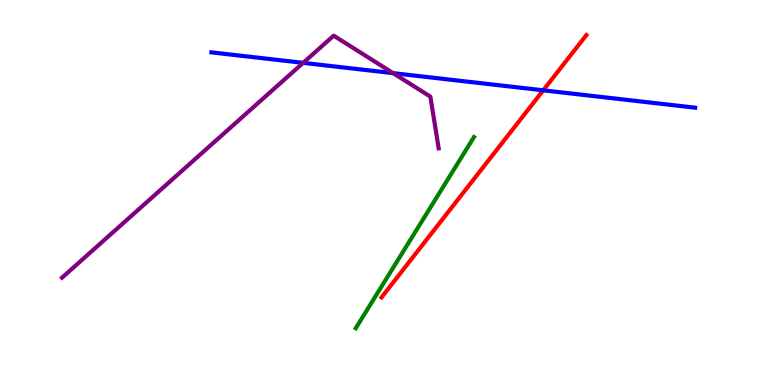[{'lines': ['blue', 'red'], 'intersections': [{'x': 7.01, 'y': 7.65}]}, {'lines': ['green', 'red'], 'intersections': []}, {'lines': ['purple', 'red'], 'intersections': []}, {'lines': ['blue', 'green'], 'intersections': []}, {'lines': ['blue', 'purple'], 'intersections': [{'x': 3.91, 'y': 8.37}, {'x': 5.07, 'y': 8.1}]}, {'lines': ['green', 'purple'], 'intersections': []}]